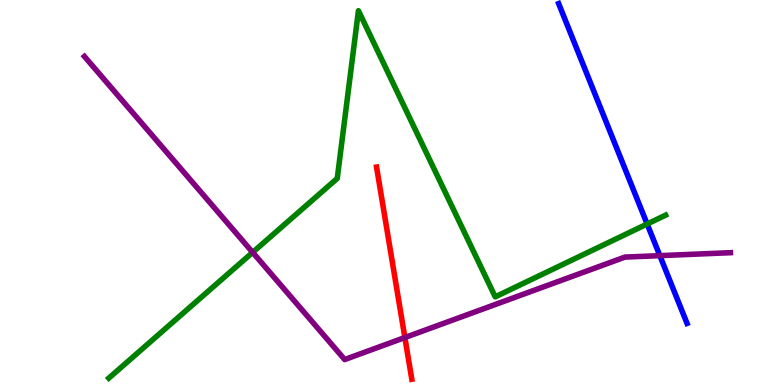[{'lines': ['blue', 'red'], 'intersections': []}, {'lines': ['green', 'red'], 'intersections': []}, {'lines': ['purple', 'red'], 'intersections': [{'x': 5.22, 'y': 1.23}]}, {'lines': ['blue', 'green'], 'intersections': [{'x': 8.35, 'y': 4.18}]}, {'lines': ['blue', 'purple'], 'intersections': [{'x': 8.51, 'y': 3.36}]}, {'lines': ['green', 'purple'], 'intersections': [{'x': 3.26, 'y': 3.44}]}]